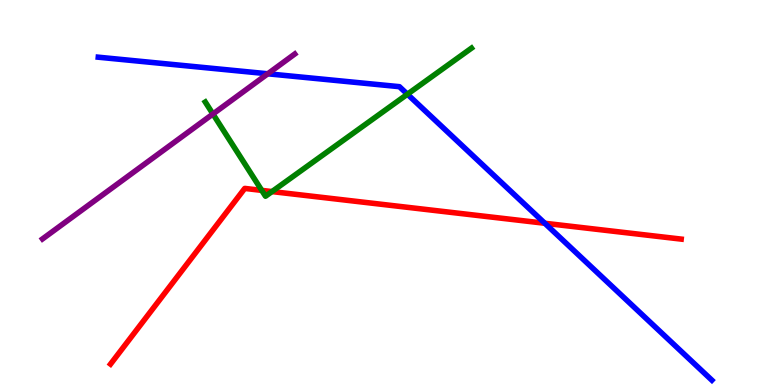[{'lines': ['blue', 'red'], 'intersections': [{'x': 7.03, 'y': 4.2}]}, {'lines': ['green', 'red'], 'intersections': [{'x': 3.38, 'y': 5.05}, {'x': 3.51, 'y': 5.02}]}, {'lines': ['purple', 'red'], 'intersections': []}, {'lines': ['blue', 'green'], 'intersections': [{'x': 5.26, 'y': 7.55}]}, {'lines': ['blue', 'purple'], 'intersections': [{'x': 3.46, 'y': 8.08}]}, {'lines': ['green', 'purple'], 'intersections': [{'x': 2.75, 'y': 7.04}]}]